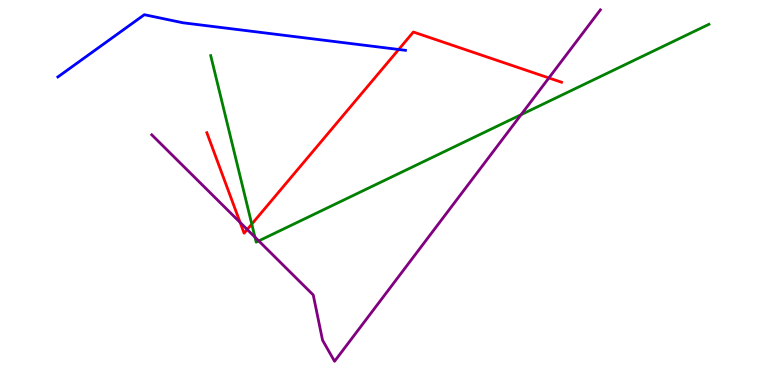[{'lines': ['blue', 'red'], 'intersections': [{'x': 5.14, 'y': 8.71}]}, {'lines': ['green', 'red'], 'intersections': [{'x': 3.25, 'y': 4.18}]}, {'lines': ['purple', 'red'], 'intersections': [{'x': 3.1, 'y': 4.22}, {'x': 3.19, 'y': 4.04}, {'x': 7.08, 'y': 7.98}]}, {'lines': ['blue', 'green'], 'intersections': []}, {'lines': ['blue', 'purple'], 'intersections': []}, {'lines': ['green', 'purple'], 'intersections': [{'x': 3.29, 'y': 3.84}, {'x': 3.34, 'y': 3.74}, {'x': 6.72, 'y': 7.02}]}]